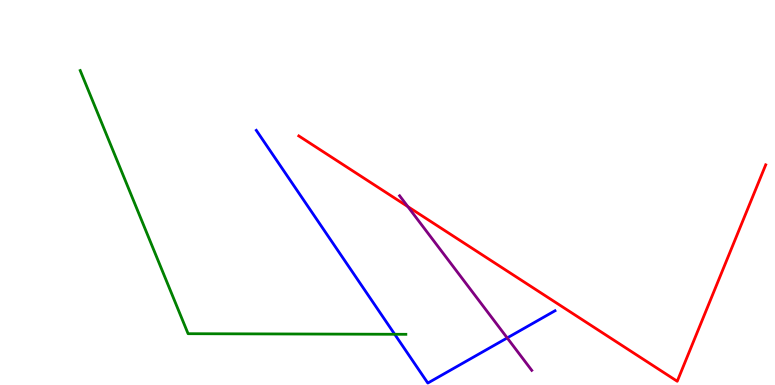[{'lines': ['blue', 'red'], 'intersections': []}, {'lines': ['green', 'red'], 'intersections': []}, {'lines': ['purple', 'red'], 'intersections': [{'x': 5.26, 'y': 4.63}]}, {'lines': ['blue', 'green'], 'intersections': [{'x': 5.09, 'y': 1.32}]}, {'lines': ['blue', 'purple'], 'intersections': [{'x': 6.54, 'y': 1.22}]}, {'lines': ['green', 'purple'], 'intersections': []}]